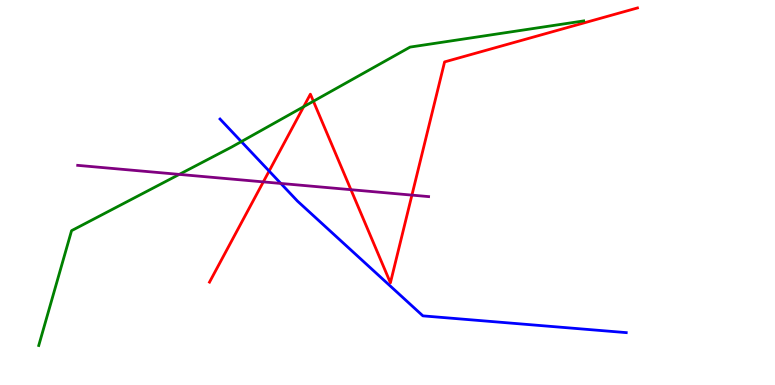[{'lines': ['blue', 'red'], 'intersections': [{'x': 3.47, 'y': 5.56}]}, {'lines': ['green', 'red'], 'intersections': [{'x': 3.92, 'y': 7.23}, {'x': 4.04, 'y': 7.37}]}, {'lines': ['purple', 'red'], 'intersections': [{'x': 3.4, 'y': 5.28}, {'x': 4.53, 'y': 5.07}, {'x': 5.32, 'y': 4.93}]}, {'lines': ['blue', 'green'], 'intersections': [{'x': 3.11, 'y': 6.32}]}, {'lines': ['blue', 'purple'], 'intersections': [{'x': 3.62, 'y': 5.24}]}, {'lines': ['green', 'purple'], 'intersections': [{'x': 2.31, 'y': 5.47}]}]